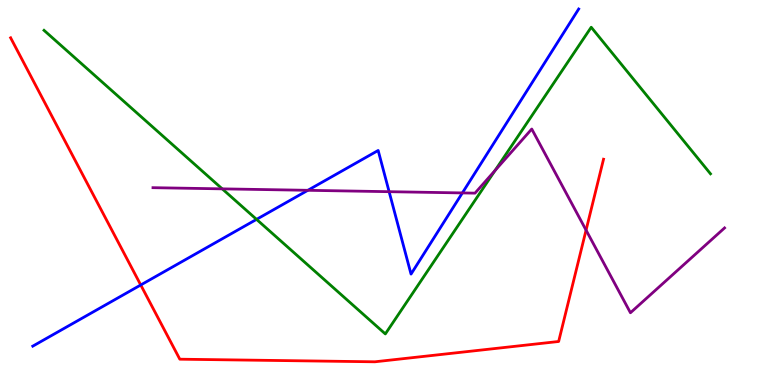[{'lines': ['blue', 'red'], 'intersections': [{'x': 1.82, 'y': 2.6}]}, {'lines': ['green', 'red'], 'intersections': []}, {'lines': ['purple', 'red'], 'intersections': [{'x': 7.56, 'y': 4.02}]}, {'lines': ['blue', 'green'], 'intersections': [{'x': 3.31, 'y': 4.3}]}, {'lines': ['blue', 'purple'], 'intersections': [{'x': 3.97, 'y': 5.06}, {'x': 5.02, 'y': 5.02}, {'x': 5.97, 'y': 4.99}]}, {'lines': ['green', 'purple'], 'intersections': [{'x': 2.87, 'y': 5.09}, {'x': 6.39, 'y': 5.57}]}]